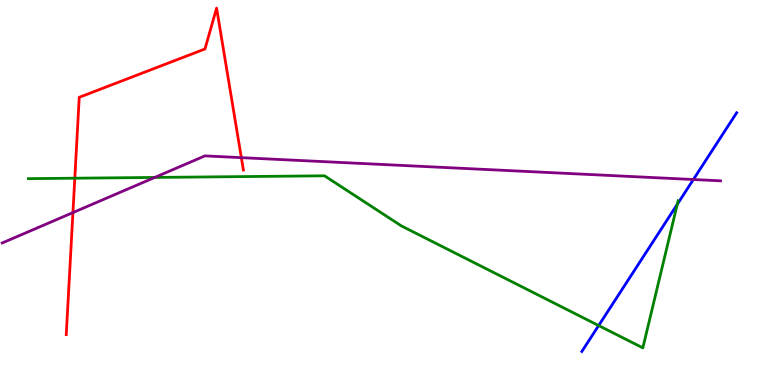[{'lines': ['blue', 'red'], 'intersections': []}, {'lines': ['green', 'red'], 'intersections': [{'x': 0.965, 'y': 5.37}]}, {'lines': ['purple', 'red'], 'intersections': [{'x': 0.941, 'y': 4.48}, {'x': 3.11, 'y': 5.91}]}, {'lines': ['blue', 'green'], 'intersections': [{'x': 7.72, 'y': 1.54}, {'x': 8.74, 'y': 4.69}]}, {'lines': ['blue', 'purple'], 'intersections': [{'x': 8.95, 'y': 5.34}]}, {'lines': ['green', 'purple'], 'intersections': [{'x': 2.0, 'y': 5.39}]}]